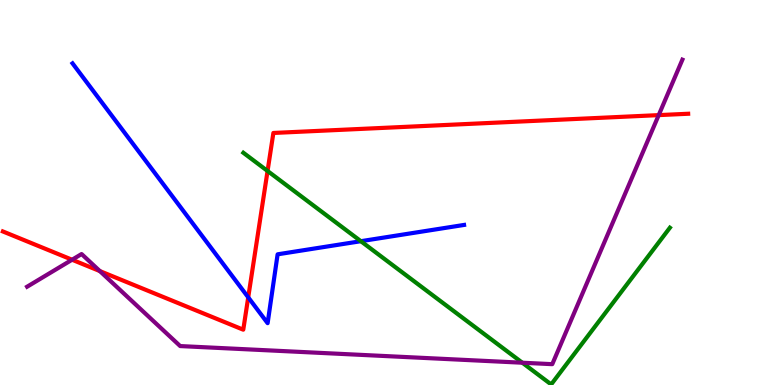[{'lines': ['blue', 'red'], 'intersections': [{'x': 3.2, 'y': 2.28}]}, {'lines': ['green', 'red'], 'intersections': [{'x': 3.45, 'y': 5.56}]}, {'lines': ['purple', 'red'], 'intersections': [{'x': 0.93, 'y': 3.25}, {'x': 1.29, 'y': 2.96}, {'x': 8.5, 'y': 7.01}]}, {'lines': ['blue', 'green'], 'intersections': [{'x': 4.66, 'y': 3.74}]}, {'lines': ['blue', 'purple'], 'intersections': []}, {'lines': ['green', 'purple'], 'intersections': [{'x': 6.74, 'y': 0.579}]}]